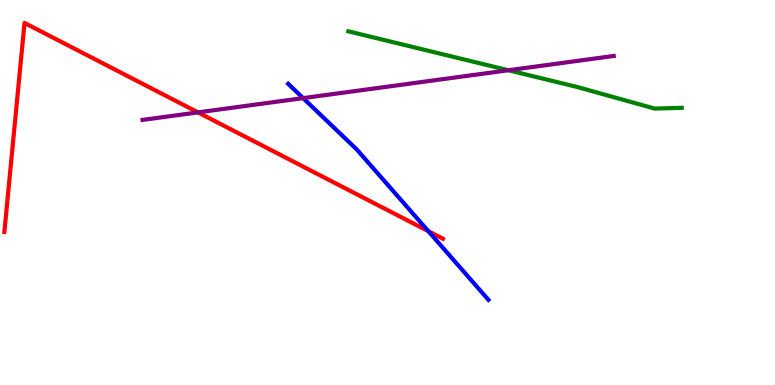[{'lines': ['blue', 'red'], 'intersections': [{'x': 5.53, 'y': 4.0}]}, {'lines': ['green', 'red'], 'intersections': []}, {'lines': ['purple', 'red'], 'intersections': [{'x': 2.55, 'y': 7.08}]}, {'lines': ['blue', 'green'], 'intersections': []}, {'lines': ['blue', 'purple'], 'intersections': [{'x': 3.91, 'y': 7.45}]}, {'lines': ['green', 'purple'], 'intersections': [{'x': 6.56, 'y': 8.18}]}]